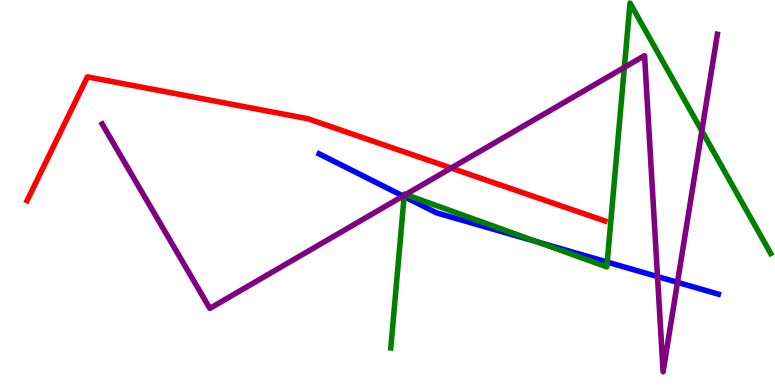[{'lines': ['blue', 'red'], 'intersections': []}, {'lines': ['green', 'red'], 'intersections': []}, {'lines': ['purple', 'red'], 'intersections': [{'x': 5.82, 'y': 5.63}]}, {'lines': ['blue', 'green'], 'intersections': [{'x': 5.21, 'y': 4.89}, {'x': 6.94, 'y': 3.72}, {'x': 7.84, 'y': 3.19}]}, {'lines': ['blue', 'purple'], 'intersections': [{'x': 5.2, 'y': 4.91}, {'x': 8.48, 'y': 2.82}, {'x': 8.74, 'y': 2.67}]}, {'lines': ['green', 'purple'], 'intersections': [{'x': 5.22, 'y': 4.93}, {'x': 5.23, 'y': 4.95}, {'x': 8.06, 'y': 8.25}, {'x': 9.06, 'y': 6.6}]}]